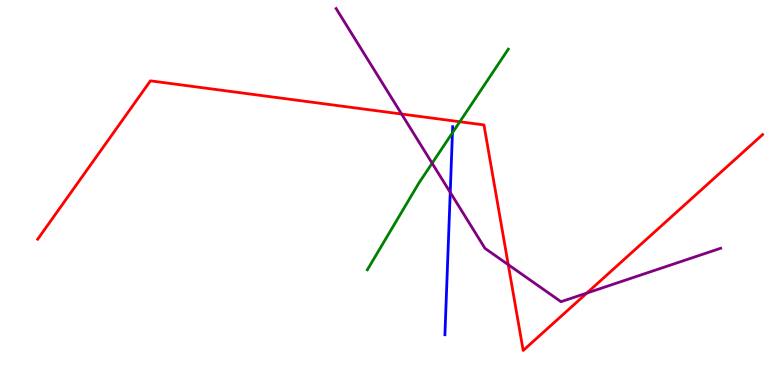[{'lines': ['blue', 'red'], 'intersections': []}, {'lines': ['green', 'red'], 'intersections': [{'x': 5.93, 'y': 6.84}]}, {'lines': ['purple', 'red'], 'intersections': [{'x': 5.18, 'y': 7.04}, {'x': 6.56, 'y': 3.13}, {'x': 7.57, 'y': 2.39}]}, {'lines': ['blue', 'green'], 'intersections': [{'x': 5.84, 'y': 6.55}]}, {'lines': ['blue', 'purple'], 'intersections': [{'x': 5.81, 'y': 5.0}]}, {'lines': ['green', 'purple'], 'intersections': [{'x': 5.58, 'y': 5.76}]}]